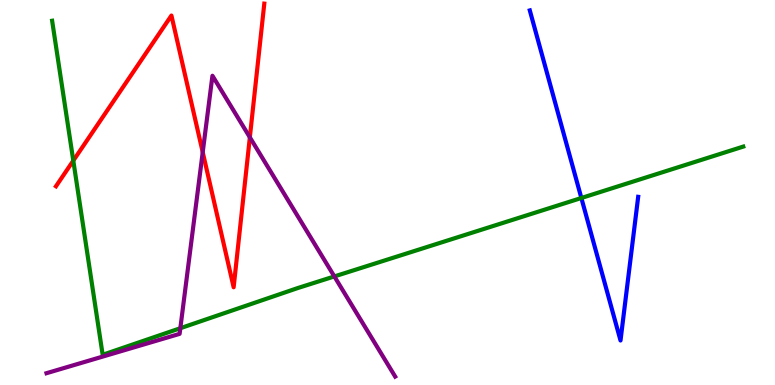[{'lines': ['blue', 'red'], 'intersections': []}, {'lines': ['green', 'red'], 'intersections': [{'x': 0.946, 'y': 5.83}]}, {'lines': ['purple', 'red'], 'intersections': [{'x': 2.62, 'y': 6.05}, {'x': 3.22, 'y': 6.43}]}, {'lines': ['blue', 'green'], 'intersections': [{'x': 7.5, 'y': 4.86}]}, {'lines': ['blue', 'purple'], 'intersections': []}, {'lines': ['green', 'purple'], 'intersections': [{'x': 2.33, 'y': 1.47}, {'x': 4.31, 'y': 2.82}]}]